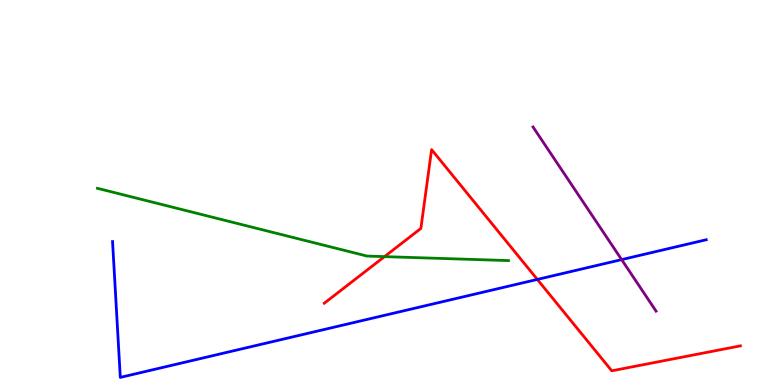[{'lines': ['blue', 'red'], 'intersections': [{'x': 6.93, 'y': 2.74}]}, {'lines': ['green', 'red'], 'intersections': [{'x': 4.96, 'y': 3.33}]}, {'lines': ['purple', 'red'], 'intersections': []}, {'lines': ['blue', 'green'], 'intersections': []}, {'lines': ['blue', 'purple'], 'intersections': [{'x': 8.02, 'y': 3.26}]}, {'lines': ['green', 'purple'], 'intersections': []}]